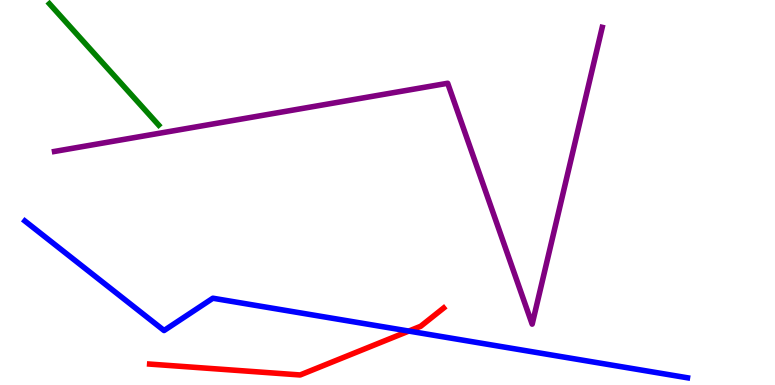[{'lines': ['blue', 'red'], 'intersections': [{'x': 5.27, 'y': 1.4}]}, {'lines': ['green', 'red'], 'intersections': []}, {'lines': ['purple', 'red'], 'intersections': []}, {'lines': ['blue', 'green'], 'intersections': []}, {'lines': ['blue', 'purple'], 'intersections': []}, {'lines': ['green', 'purple'], 'intersections': []}]